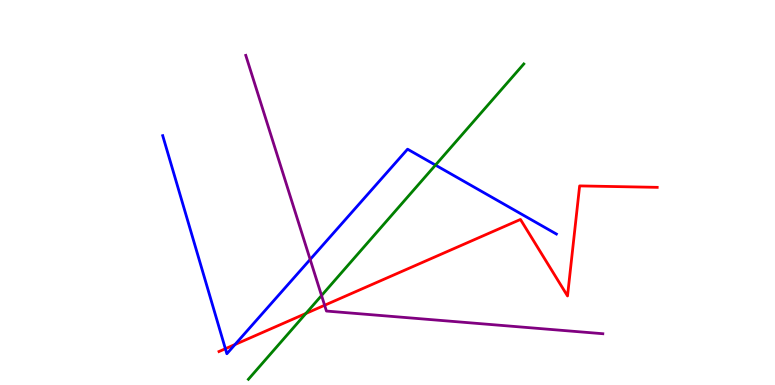[{'lines': ['blue', 'red'], 'intersections': [{'x': 2.91, 'y': 0.942}, {'x': 3.03, 'y': 1.05}]}, {'lines': ['green', 'red'], 'intersections': [{'x': 3.95, 'y': 1.86}]}, {'lines': ['purple', 'red'], 'intersections': [{'x': 4.19, 'y': 2.07}]}, {'lines': ['blue', 'green'], 'intersections': [{'x': 5.62, 'y': 5.71}]}, {'lines': ['blue', 'purple'], 'intersections': [{'x': 4.0, 'y': 3.26}]}, {'lines': ['green', 'purple'], 'intersections': [{'x': 4.15, 'y': 2.32}]}]